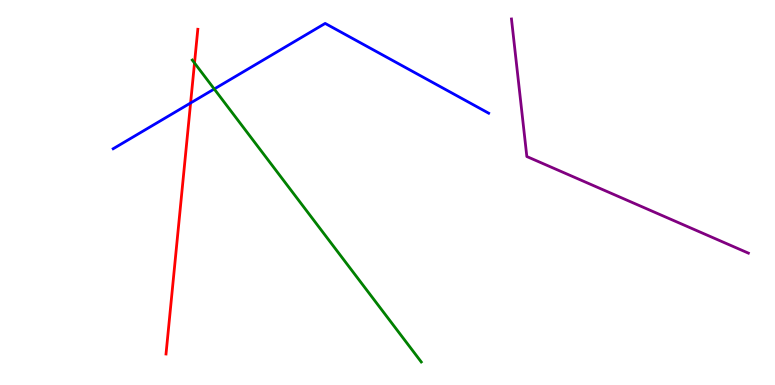[{'lines': ['blue', 'red'], 'intersections': [{'x': 2.46, 'y': 7.33}]}, {'lines': ['green', 'red'], 'intersections': [{'x': 2.51, 'y': 8.36}]}, {'lines': ['purple', 'red'], 'intersections': []}, {'lines': ['blue', 'green'], 'intersections': [{'x': 2.76, 'y': 7.69}]}, {'lines': ['blue', 'purple'], 'intersections': []}, {'lines': ['green', 'purple'], 'intersections': []}]